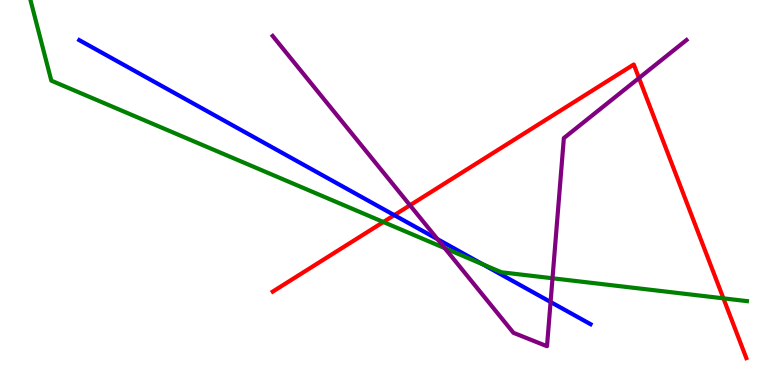[{'lines': ['blue', 'red'], 'intersections': [{'x': 5.09, 'y': 4.41}]}, {'lines': ['green', 'red'], 'intersections': [{'x': 4.95, 'y': 4.23}, {'x': 9.33, 'y': 2.25}]}, {'lines': ['purple', 'red'], 'intersections': [{'x': 5.29, 'y': 4.67}, {'x': 8.24, 'y': 7.97}]}, {'lines': ['blue', 'green'], 'intersections': [{'x': 6.23, 'y': 3.13}]}, {'lines': ['blue', 'purple'], 'intersections': [{'x': 5.64, 'y': 3.79}, {'x': 7.1, 'y': 2.16}]}, {'lines': ['green', 'purple'], 'intersections': [{'x': 5.74, 'y': 3.55}, {'x': 7.13, 'y': 2.77}]}]